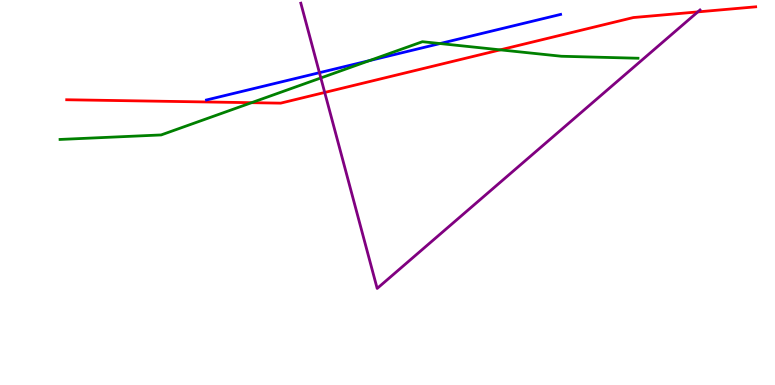[{'lines': ['blue', 'red'], 'intersections': []}, {'lines': ['green', 'red'], 'intersections': [{'x': 3.25, 'y': 7.33}, {'x': 6.45, 'y': 8.71}]}, {'lines': ['purple', 'red'], 'intersections': [{'x': 4.19, 'y': 7.6}, {'x': 9.0, 'y': 9.69}]}, {'lines': ['blue', 'green'], 'intersections': [{'x': 4.77, 'y': 8.43}, {'x': 5.68, 'y': 8.87}]}, {'lines': ['blue', 'purple'], 'intersections': [{'x': 4.12, 'y': 8.11}]}, {'lines': ['green', 'purple'], 'intersections': [{'x': 4.14, 'y': 7.98}]}]